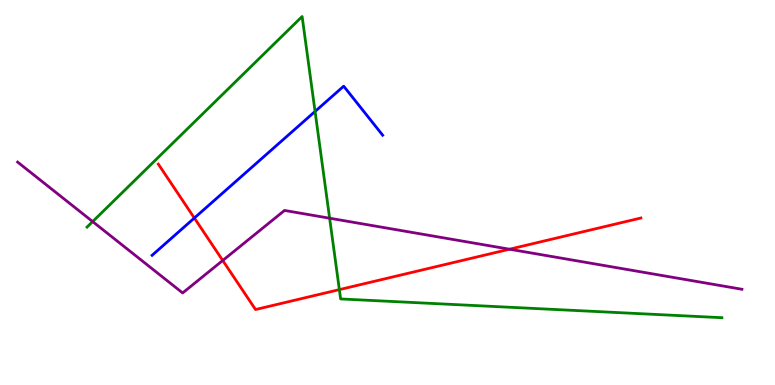[{'lines': ['blue', 'red'], 'intersections': [{'x': 2.51, 'y': 4.34}]}, {'lines': ['green', 'red'], 'intersections': [{'x': 4.38, 'y': 2.48}]}, {'lines': ['purple', 'red'], 'intersections': [{'x': 2.87, 'y': 3.23}, {'x': 6.57, 'y': 3.53}]}, {'lines': ['blue', 'green'], 'intersections': [{'x': 4.07, 'y': 7.11}]}, {'lines': ['blue', 'purple'], 'intersections': []}, {'lines': ['green', 'purple'], 'intersections': [{'x': 1.2, 'y': 4.24}, {'x': 4.25, 'y': 4.33}]}]